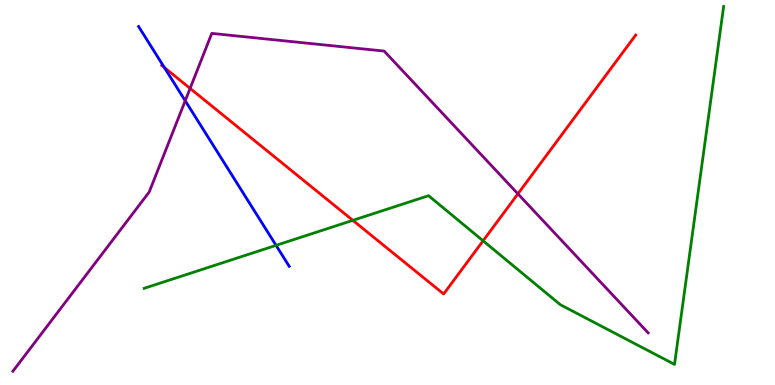[{'lines': ['blue', 'red'], 'intersections': [{'x': 2.12, 'y': 8.25}]}, {'lines': ['green', 'red'], 'intersections': [{'x': 4.55, 'y': 4.28}, {'x': 6.23, 'y': 3.75}]}, {'lines': ['purple', 'red'], 'intersections': [{'x': 2.45, 'y': 7.7}, {'x': 6.68, 'y': 4.96}]}, {'lines': ['blue', 'green'], 'intersections': [{'x': 3.56, 'y': 3.63}]}, {'lines': ['blue', 'purple'], 'intersections': [{'x': 2.39, 'y': 7.38}]}, {'lines': ['green', 'purple'], 'intersections': []}]